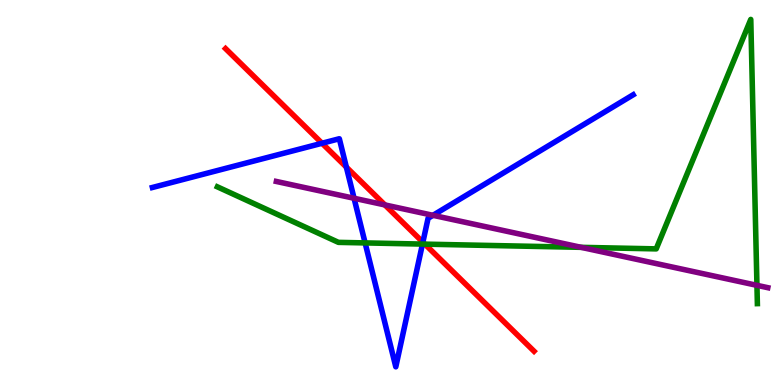[{'lines': ['blue', 'red'], 'intersections': [{'x': 4.16, 'y': 6.28}, {'x': 4.47, 'y': 5.66}, {'x': 5.46, 'y': 3.71}]}, {'lines': ['green', 'red'], 'intersections': [{'x': 5.48, 'y': 3.66}]}, {'lines': ['purple', 'red'], 'intersections': [{'x': 4.97, 'y': 4.68}]}, {'lines': ['blue', 'green'], 'intersections': [{'x': 4.71, 'y': 3.69}, {'x': 5.45, 'y': 3.66}]}, {'lines': ['blue', 'purple'], 'intersections': [{'x': 4.57, 'y': 4.85}, {'x': 5.59, 'y': 4.41}]}, {'lines': ['green', 'purple'], 'intersections': [{'x': 7.5, 'y': 3.58}, {'x': 9.77, 'y': 2.59}]}]